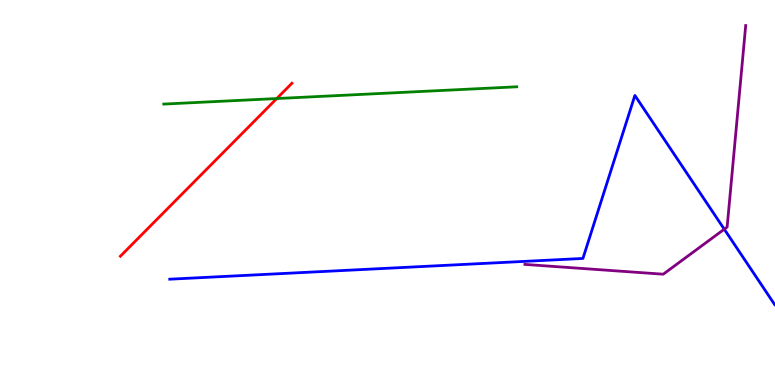[{'lines': ['blue', 'red'], 'intersections': []}, {'lines': ['green', 'red'], 'intersections': [{'x': 3.57, 'y': 7.44}]}, {'lines': ['purple', 'red'], 'intersections': []}, {'lines': ['blue', 'green'], 'intersections': []}, {'lines': ['blue', 'purple'], 'intersections': [{'x': 9.35, 'y': 4.05}]}, {'lines': ['green', 'purple'], 'intersections': []}]